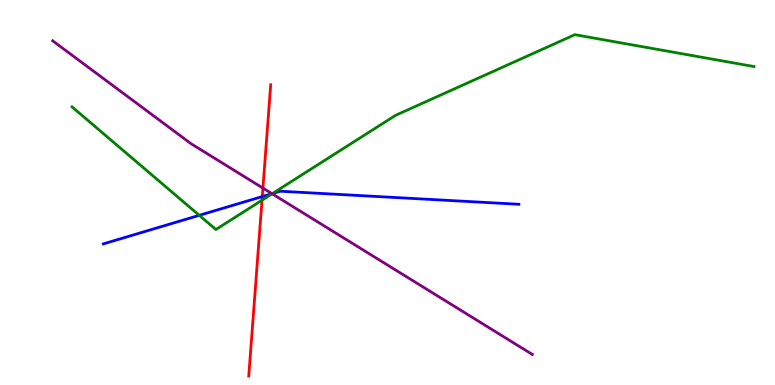[{'lines': ['blue', 'red'], 'intersections': [{'x': 3.38, 'y': 4.89}]}, {'lines': ['green', 'red'], 'intersections': [{'x': 3.38, 'y': 4.8}]}, {'lines': ['purple', 'red'], 'intersections': [{'x': 3.39, 'y': 5.11}]}, {'lines': ['blue', 'green'], 'intersections': [{'x': 2.57, 'y': 4.41}, {'x': 3.52, 'y': 4.97}]}, {'lines': ['blue', 'purple'], 'intersections': [{'x': 3.51, 'y': 4.97}]}, {'lines': ['green', 'purple'], 'intersections': [{'x': 3.51, 'y': 4.97}]}]